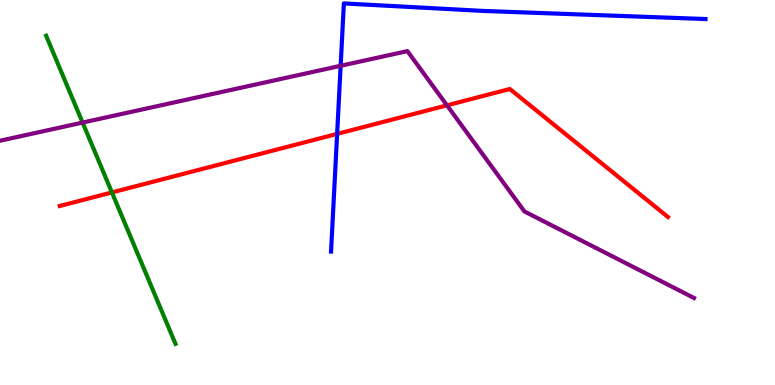[{'lines': ['blue', 'red'], 'intersections': [{'x': 4.35, 'y': 6.52}]}, {'lines': ['green', 'red'], 'intersections': [{'x': 1.44, 'y': 5.0}]}, {'lines': ['purple', 'red'], 'intersections': [{'x': 5.77, 'y': 7.26}]}, {'lines': ['blue', 'green'], 'intersections': []}, {'lines': ['blue', 'purple'], 'intersections': [{'x': 4.4, 'y': 8.29}]}, {'lines': ['green', 'purple'], 'intersections': [{'x': 1.07, 'y': 6.82}]}]